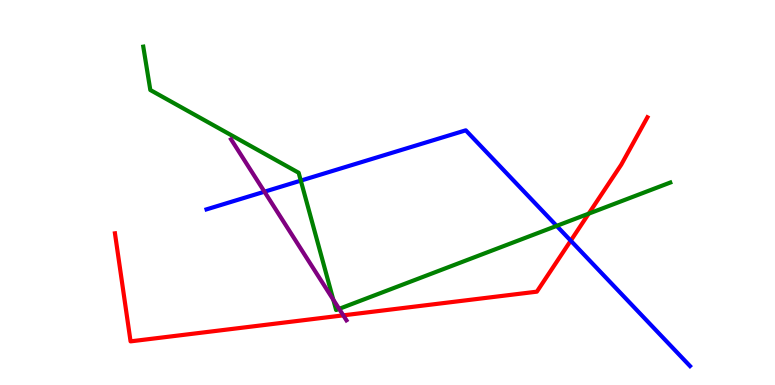[{'lines': ['blue', 'red'], 'intersections': [{'x': 7.36, 'y': 3.75}]}, {'lines': ['green', 'red'], 'intersections': [{'x': 7.6, 'y': 4.45}]}, {'lines': ['purple', 'red'], 'intersections': [{'x': 4.43, 'y': 1.81}]}, {'lines': ['blue', 'green'], 'intersections': [{'x': 3.88, 'y': 5.31}, {'x': 7.18, 'y': 4.13}]}, {'lines': ['blue', 'purple'], 'intersections': [{'x': 3.41, 'y': 5.02}]}, {'lines': ['green', 'purple'], 'intersections': [{'x': 4.3, 'y': 2.22}, {'x': 4.38, 'y': 1.98}]}]